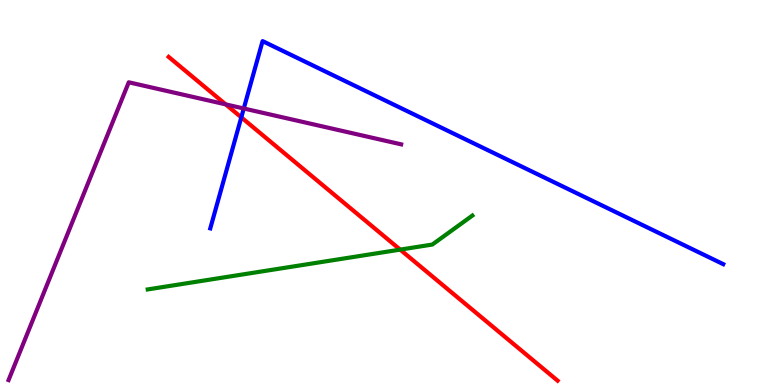[{'lines': ['blue', 'red'], 'intersections': [{'x': 3.11, 'y': 6.95}]}, {'lines': ['green', 'red'], 'intersections': [{'x': 5.16, 'y': 3.52}]}, {'lines': ['purple', 'red'], 'intersections': [{'x': 2.91, 'y': 7.29}]}, {'lines': ['blue', 'green'], 'intersections': []}, {'lines': ['blue', 'purple'], 'intersections': [{'x': 3.15, 'y': 7.18}]}, {'lines': ['green', 'purple'], 'intersections': []}]